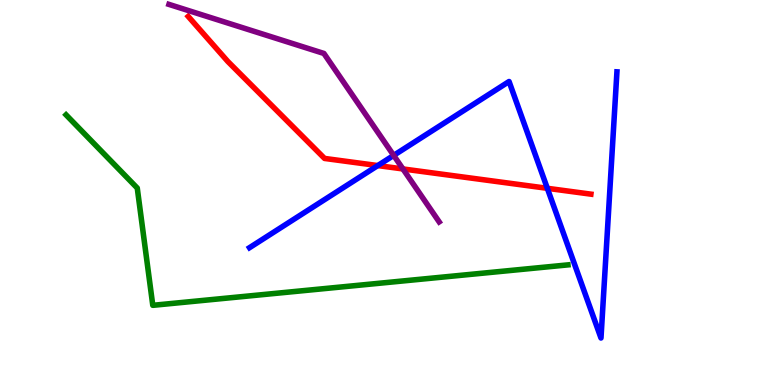[{'lines': ['blue', 'red'], 'intersections': [{'x': 4.87, 'y': 5.7}, {'x': 7.06, 'y': 5.11}]}, {'lines': ['green', 'red'], 'intersections': []}, {'lines': ['purple', 'red'], 'intersections': [{'x': 5.2, 'y': 5.61}]}, {'lines': ['blue', 'green'], 'intersections': []}, {'lines': ['blue', 'purple'], 'intersections': [{'x': 5.08, 'y': 5.96}]}, {'lines': ['green', 'purple'], 'intersections': []}]